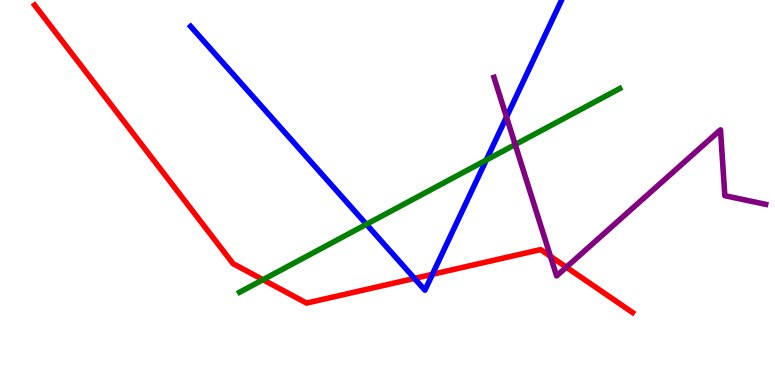[{'lines': ['blue', 'red'], 'intersections': [{'x': 5.35, 'y': 2.77}, {'x': 5.58, 'y': 2.87}]}, {'lines': ['green', 'red'], 'intersections': [{'x': 3.39, 'y': 2.73}]}, {'lines': ['purple', 'red'], 'intersections': [{'x': 7.1, 'y': 3.34}, {'x': 7.31, 'y': 3.06}]}, {'lines': ['blue', 'green'], 'intersections': [{'x': 4.73, 'y': 4.17}, {'x': 6.27, 'y': 5.84}]}, {'lines': ['blue', 'purple'], 'intersections': [{'x': 6.54, 'y': 6.96}]}, {'lines': ['green', 'purple'], 'intersections': [{'x': 6.65, 'y': 6.24}]}]